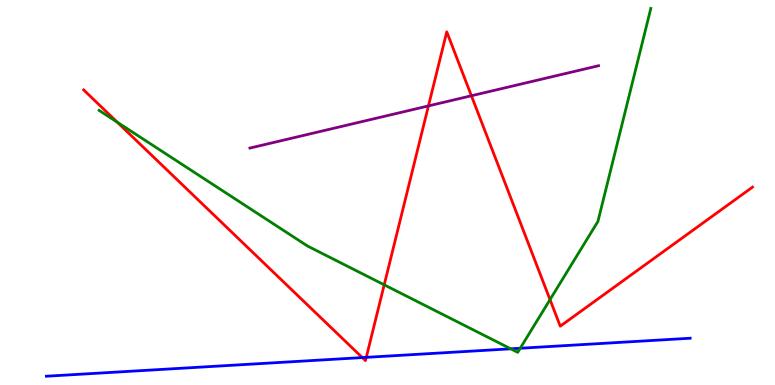[{'lines': ['blue', 'red'], 'intersections': [{'x': 4.67, 'y': 0.712}, {'x': 4.73, 'y': 0.718}]}, {'lines': ['green', 'red'], 'intersections': [{'x': 1.51, 'y': 6.83}, {'x': 4.96, 'y': 2.6}, {'x': 7.1, 'y': 2.22}]}, {'lines': ['purple', 'red'], 'intersections': [{'x': 5.53, 'y': 7.25}, {'x': 6.08, 'y': 7.51}]}, {'lines': ['blue', 'green'], 'intersections': [{'x': 6.59, 'y': 0.94}, {'x': 6.71, 'y': 0.954}]}, {'lines': ['blue', 'purple'], 'intersections': []}, {'lines': ['green', 'purple'], 'intersections': []}]